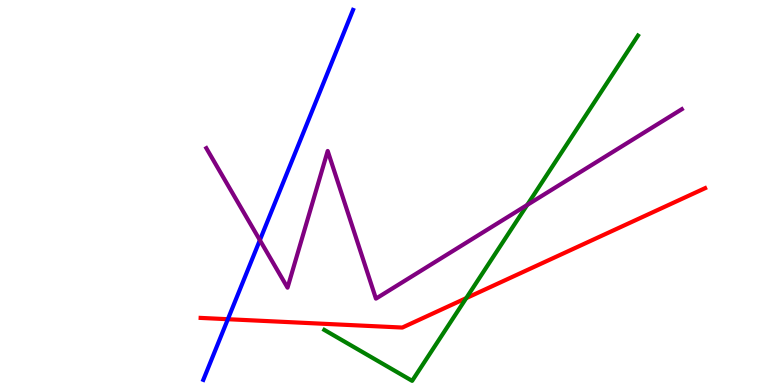[{'lines': ['blue', 'red'], 'intersections': [{'x': 2.94, 'y': 1.71}]}, {'lines': ['green', 'red'], 'intersections': [{'x': 6.02, 'y': 2.26}]}, {'lines': ['purple', 'red'], 'intersections': []}, {'lines': ['blue', 'green'], 'intersections': []}, {'lines': ['blue', 'purple'], 'intersections': [{'x': 3.35, 'y': 3.76}]}, {'lines': ['green', 'purple'], 'intersections': [{'x': 6.8, 'y': 4.68}]}]